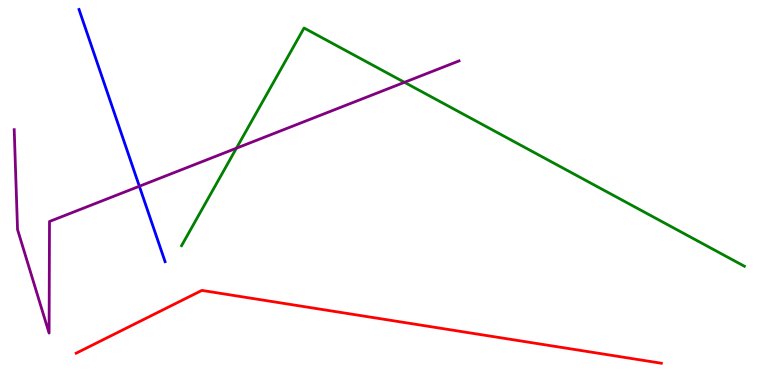[{'lines': ['blue', 'red'], 'intersections': []}, {'lines': ['green', 'red'], 'intersections': []}, {'lines': ['purple', 'red'], 'intersections': []}, {'lines': ['blue', 'green'], 'intersections': []}, {'lines': ['blue', 'purple'], 'intersections': [{'x': 1.8, 'y': 5.16}]}, {'lines': ['green', 'purple'], 'intersections': [{'x': 3.05, 'y': 6.15}, {'x': 5.22, 'y': 7.86}]}]